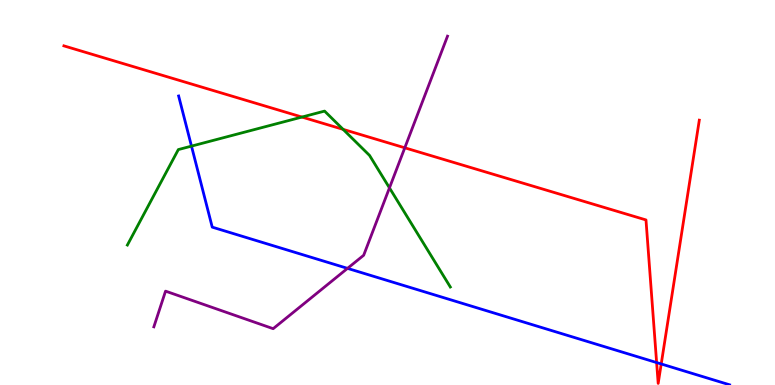[{'lines': ['blue', 'red'], 'intersections': [{'x': 8.47, 'y': 0.583}, {'x': 8.53, 'y': 0.546}]}, {'lines': ['green', 'red'], 'intersections': [{'x': 3.9, 'y': 6.96}, {'x': 4.43, 'y': 6.64}]}, {'lines': ['purple', 'red'], 'intersections': [{'x': 5.22, 'y': 6.16}]}, {'lines': ['blue', 'green'], 'intersections': [{'x': 2.47, 'y': 6.2}]}, {'lines': ['blue', 'purple'], 'intersections': [{'x': 4.48, 'y': 3.03}]}, {'lines': ['green', 'purple'], 'intersections': [{'x': 5.03, 'y': 5.12}]}]